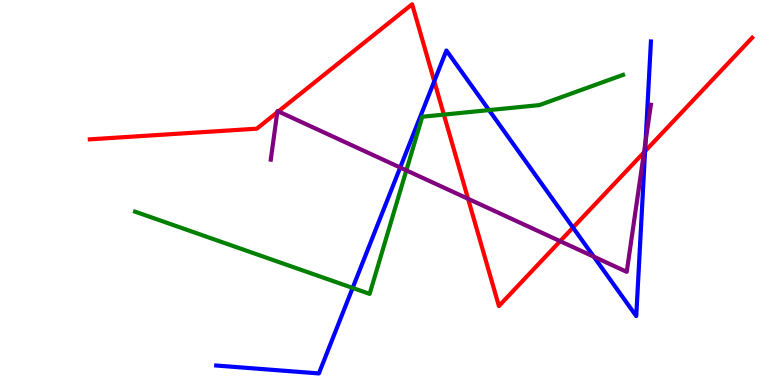[{'lines': ['blue', 'red'], 'intersections': [{'x': 5.6, 'y': 7.89}, {'x': 7.39, 'y': 4.09}, {'x': 8.32, 'y': 6.07}]}, {'lines': ['green', 'red'], 'intersections': [{'x': 5.73, 'y': 7.02}]}, {'lines': ['purple', 'red'], 'intersections': [{'x': 3.58, 'y': 7.08}, {'x': 3.59, 'y': 7.11}, {'x': 6.04, 'y': 4.84}, {'x': 7.23, 'y': 3.74}, {'x': 8.31, 'y': 6.04}]}, {'lines': ['blue', 'green'], 'intersections': [{'x': 4.55, 'y': 2.52}, {'x': 6.31, 'y': 7.14}]}, {'lines': ['blue', 'purple'], 'intersections': [{'x': 5.16, 'y': 5.65}, {'x': 7.66, 'y': 3.33}, {'x': 8.33, 'y': 6.33}]}, {'lines': ['green', 'purple'], 'intersections': [{'x': 5.24, 'y': 5.58}]}]